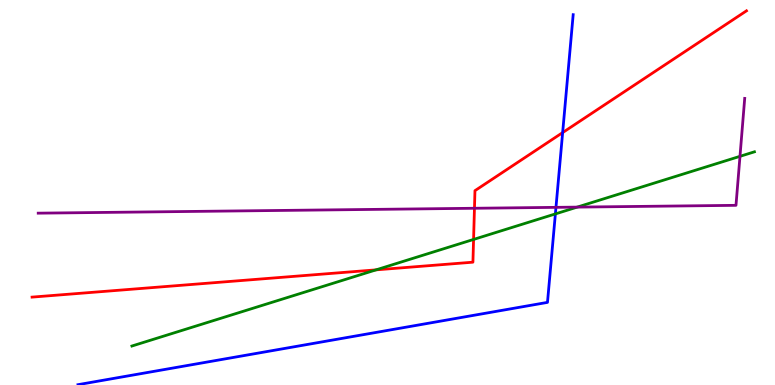[{'lines': ['blue', 'red'], 'intersections': [{'x': 7.26, 'y': 6.56}]}, {'lines': ['green', 'red'], 'intersections': [{'x': 4.85, 'y': 2.99}, {'x': 6.11, 'y': 3.78}]}, {'lines': ['purple', 'red'], 'intersections': [{'x': 6.12, 'y': 4.59}]}, {'lines': ['blue', 'green'], 'intersections': [{'x': 7.17, 'y': 4.44}]}, {'lines': ['blue', 'purple'], 'intersections': [{'x': 7.17, 'y': 4.61}]}, {'lines': ['green', 'purple'], 'intersections': [{'x': 7.45, 'y': 4.62}, {'x': 9.55, 'y': 5.94}]}]